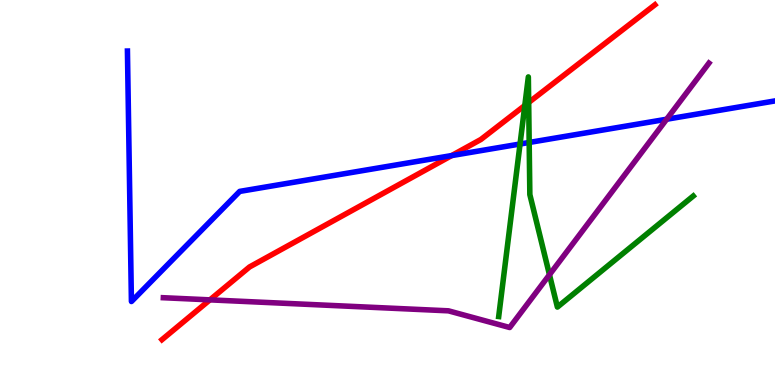[{'lines': ['blue', 'red'], 'intersections': [{'x': 5.83, 'y': 5.96}]}, {'lines': ['green', 'red'], 'intersections': [{'x': 6.77, 'y': 7.26}, {'x': 6.82, 'y': 7.34}]}, {'lines': ['purple', 'red'], 'intersections': [{'x': 2.71, 'y': 2.21}]}, {'lines': ['blue', 'green'], 'intersections': [{'x': 6.71, 'y': 6.26}, {'x': 6.83, 'y': 6.3}]}, {'lines': ['blue', 'purple'], 'intersections': [{'x': 8.6, 'y': 6.9}]}, {'lines': ['green', 'purple'], 'intersections': [{'x': 7.09, 'y': 2.86}]}]